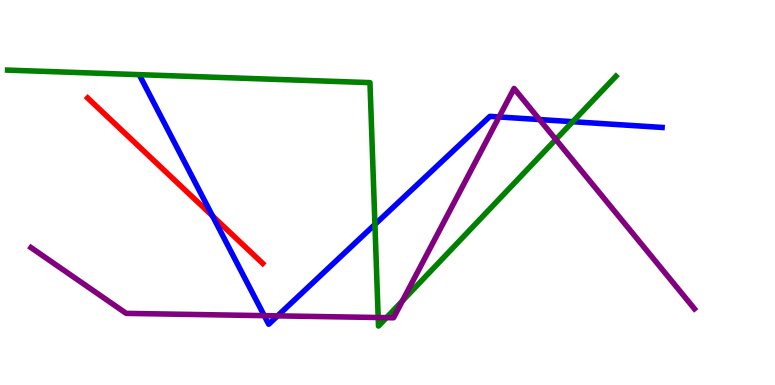[{'lines': ['blue', 'red'], 'intersections': [{'x': 2.74, 'y': 4.39}]}, {'lines': ['green', 'red'], 'intersections': []}, {'lines': ['purple', 'red'], 'intersections': []}, {'lines': ['blue', 'green'], 'intersections': [{'x': 4.84, 'y': 4.17}, {'x': 7.39, 'y': 6.84}]}, {'lines': ['blue', 'purple'], 'intersections': [{'x': 3.41, 'y': 1.8}, {'x': 3.58, 'y': 1.8}, {'x': 6.44, 'y': 6.96}, {'x': 6.96, 'y': 6.89}]}, {'lines': ['green', 'purple'], 'intersections': [{'x': 4.88, 'y': 1.75}, {'x': 4.99, 'y': 1.75}, {'x': 5.19, 'y': 2.19}, {'x': 7.17, 'y': 6.38}]}]